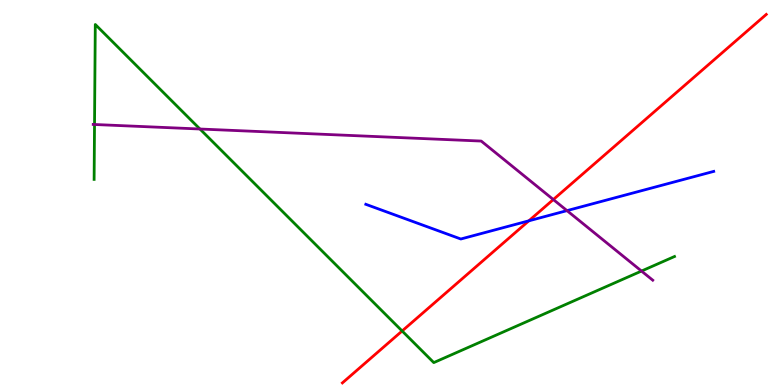[{'lines': ['blue', 'red'], 'intersections': [{'x': 6.82, 'y': 4.26}]}, {'lines': ['green', 'red'], 'intersections': [{'x': 5.19, 'y': 1.4}]}, {'lines': ['purple', 'red'], 'intersections': [{'x': 7.14, 'y': 4.82}]}, {'lines': ['blue', 'green'], 'intersections': []}, {'lines': ['blue', 'purple'], 'intersections': [{'x': 7.32, 'y': 4.53}]}, {'lines': ['green', 'purple'], 'intersections': [{'x': 1.22, 'y': 6.77}, {'x': 2.58, 'y': 6.65}, {'x': 8.28, 'y': 2.96}]}]